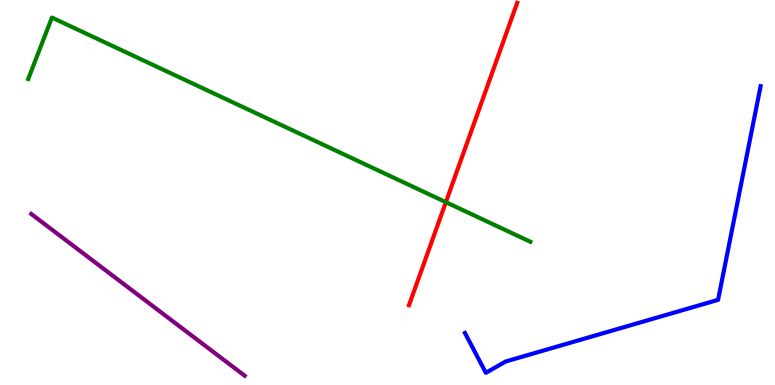[{'lines': ['blue', 'red'], 'intersections': []}, {'lines': ['green', 'red'], 'intersections': [{'x': 5.75, 'y': 4.75}]}, {'lines': ['purple', 'red'], 'intersections': []}, {'lines': ['blue', 'green'], 'intersections': []}, {'lines': ['blue', 'purple'], 'intersections': []}, {'lines': ['green', 'purple'], 'intersections': []}]